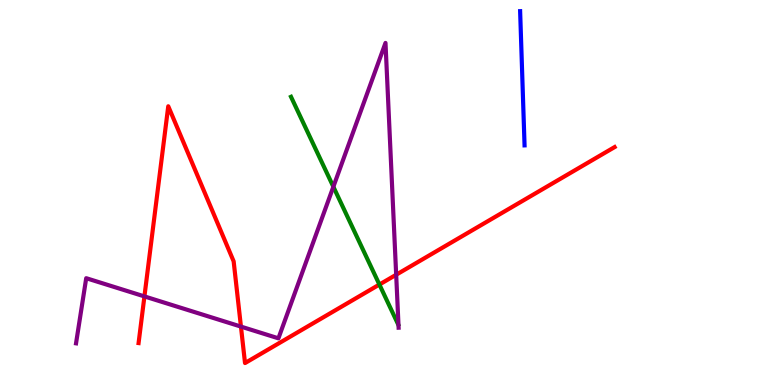[{'lines': ['blue', 'red'], 'intersections': []}, {'lines': ['green', 'red'], 'intersections': [{'x': 4.9, 'y': 2.61}]}, {'lines': ['purple', 'red'], 'intersections': [{'x': 1.86, 'y': 2.3}, {'x': 3.11, 'y': 1.52}, {'x': 5.11, 'y': 2.86}]}, {'lines': ['blue', 'green'], 'intersections': []}, {'lines': ['blue', 'purple'], 'intersections': []}, {'lines': ['green', 'purple'], 'intersections': [{'x': 4.3, 'y': 5.15}]}]